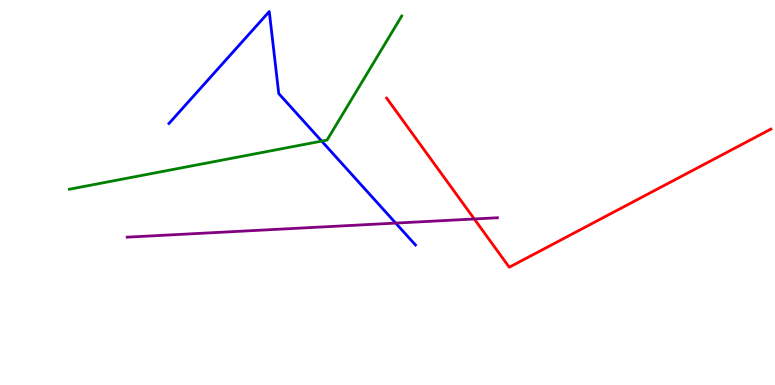[{'lines': ['blue', 'red'], 'intersections': []}, {'lines': ['green', 'red'], 'intersections': []}, {'lines': ['purple', 'red'], 'intersections': [{'x': 6.12, 'y': 4.31}]}, {'lines': ['blue', 'green'], 'intersections': [{'x': 4.15, 'y': 6.33}]}, {'lines': ['blue', 'purple'], 'intersections': [{'x': 5.11, 'y': 4.21}]}, {'lines': ['green', 'purple'], 'intersections': []}]